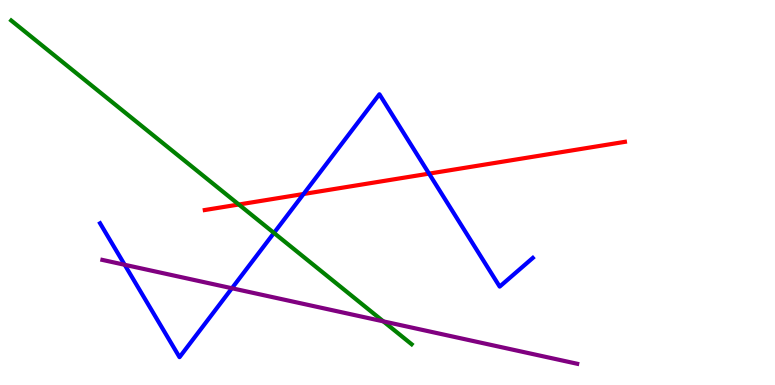[{'lines': ['blue', 'red'], 'intersections': [{'x': 3.92, 'y': 4.96}, {'x': 5.54, 'y': 5.49}]}, {'lines': ['green', 'red'], 'intersections': [{'x': 3.08, 'y': 4.69}]}, {'lines': ['purple', 'red'], 'intersections': []}, {'lines': ['blue', 'green'], 'intersections': [{'x': 3.54, 'y': 3.95}]}, {'lines': ['blue', 'purple'], 'intersections': [{'x': 1.61, 'y': 3.12}, {'x': 2.99, 'y': 2.51}]}, {'lines': ['green', 'purple'], 'intersections': [{'x': 4.95, 'y': 1.65}]}]